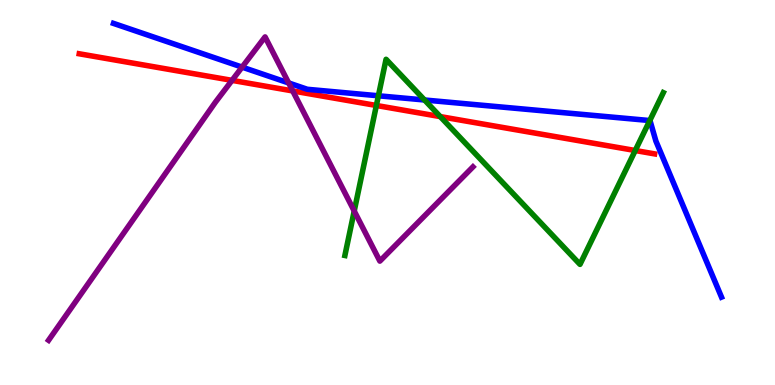[{'lines': ['blue', 'red'], 'intersections': []}, {'lines': ['green', 'red'], 'intersections': [{'x': 4.86, 'y': 7.26}, {'x': 5.68, 'y': 6.97}, {'x': 8.2, 'y': 6.09}]}, {'lines': ['purple', 'red'], 'intersections': [{'x': 2.99, 'y': 7.91}, {'x': 3.78, 'y': 7.64}]}, {'lines': ['blue', 'green'], 'intersections': [{'x': 4.88, 'y': 7.51}, {'x': 5.48, 'y': 7.4}, {'x': 8.38, 'y': 6.87}]}, {'lines': ['blue', 'purple'], 'intersections': [{'x': 3.12, 'y': 8.26}, {'x': 3.72, 'y': 7.85}]}, {'lines': ['green', 'purple'], 'intersections': [{'x': 4.57, 'y': 4.52}]}]